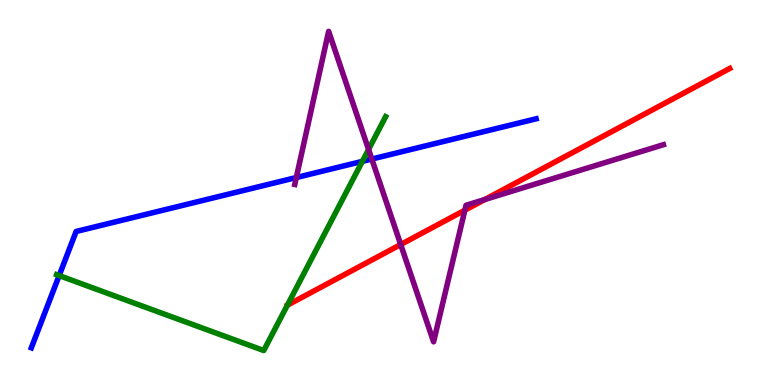[{'lines': ['blue', 'red'], 'intersections': []}, {'lines': ['green', 'red'], 'intersections': []}, {'lines': ['purple', 'red'], 'intersections': [{'x': 5.17, 'y': 3.65}, {'x': 6.0, 'y': 4.54}, {'x': 6.26, 'y': 4.82}]}, {'lines': ['blue', 'green'], 'intersections': [{'x': 0.763, 'y': 2.84}, {'x': 4.68, 'y': 5.81}]}, {'lines': ['blue', 'purple'], 'intersections': [{'x': 3.82, 'y': 5.39}, {'x': 4.8, 'y': 5.87}]}, {'lines': ['green', 'purple'], 'intersections': [{'x': 4.76, 'y': 6.12}]}]